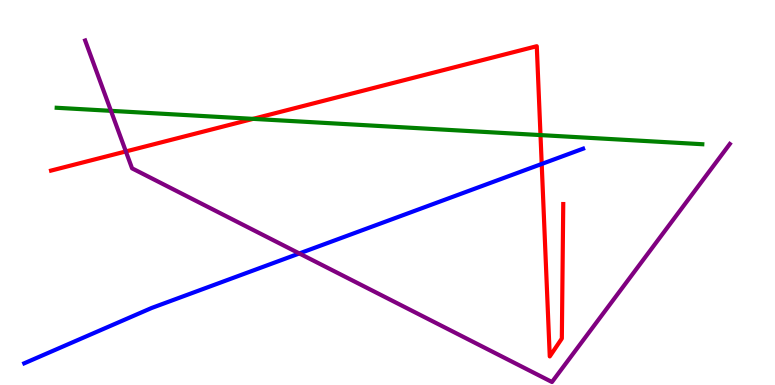[{'lines': ['blue', 'red'], 'intersections': [{'x': 6.99, 'y': 5.74}]}, {'lines': ['green', 'red'], 'intersections': [{'x': 3.27, 'y': 6.91}, {'x': 6.97, 'y': 6.49}]}, {'lines': ['purple', 'red'], 'intersections': [{'x': 1.62, 'y': 6.07}]}, {'lines': ['blue', 'green'], 'intersections': []}, {'lines': ['blue', 'purple'], 'intersections': [{'x': 3.86, 'y': 3.42}]}, {'lines': ['green', 'purple'], 'intersections': [{'x': 1.43, 'y': 7.12}]}]